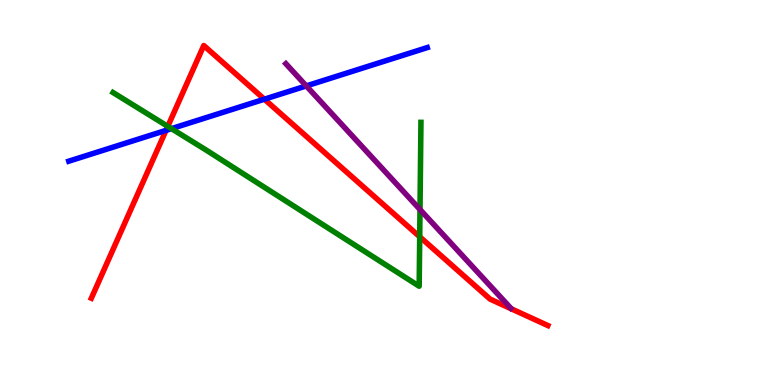[{'lines': ['blue', 'red'], 'intersections': [{'x': 2.14, 'y': 6.61}, {'x': 3.41, 'y': 7.42}]}, {'lines': ['green', 'red'], 'intersections': [{'x': 2.17, 'y': 6.72}, {'x': 5.42, 'y': 3.85}]}, {'lines': ['purple', 'red'], 'intersections': []}, {'lines': ['blue', 'green'], 'intersections': [{'x': 2.21, 'y': 6.66}]}, {'lines': ['blue', 'purple'], 'intersections': [{'x': 3.95, 'y': 7.77}]}, {'lines': ['green', 'purple'], 'intersections': [{'x': 5.42, 'y': 4.56}]}]